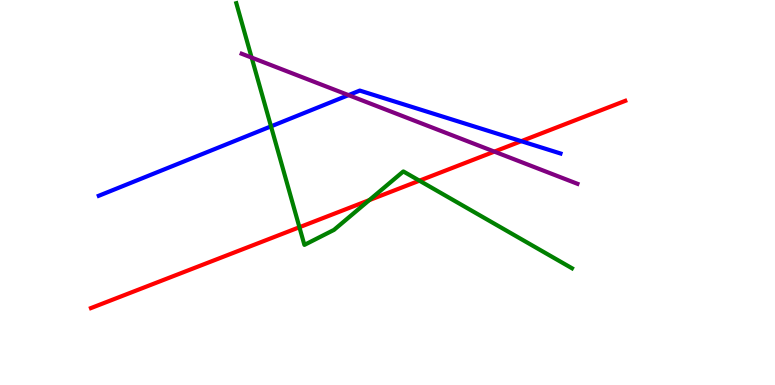[{'lines': ['blue', 'red'], 'intersections': [{'x': 6.73, 'y': 6.33}]}, {'lines': ['green', 'red'], 'intersections': [{'x': 3.86, 'y': 4.1}, {'x': 4.77, 'y': 4.8}, {'x': 5.41, 'y': 5.31}]}, {'lines': ['purple', 'red'], 'intersections': [{'x': 6.38, 'y': 6.06}]}, {'lines': ['blue', 'green'], 'intersections': [{'x': 3.5, 'y': 6.72}]}, {'lines': ['blue', 'purple'], 'intersections': [{'x': 4.5, 'y': 7.53}]}, {'lines': ['green', 'purple'], 'intersections': [{'x': 3.25, 'y': 8.5}]}]